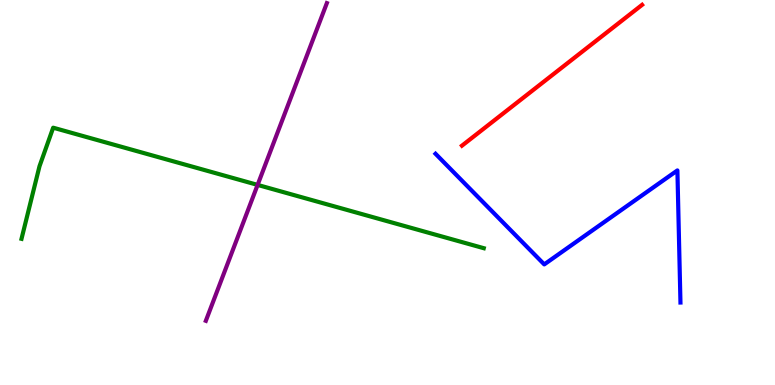[{'lines': ['blue', 'red'], 'intersections': []}, {'lines': ['green', 'red'], 'intersections': []}, {'lines': ['purple', 'red'], 'intersections': []}, {'lines': ['blue', 'green'], 'intersections': []}, {'lines': ['blue', 'purple'], 'intersections': []}, {'lines': ['green', 'purple'], 'intersections': [{'x': 3.32, 'y': 5.2}]}]